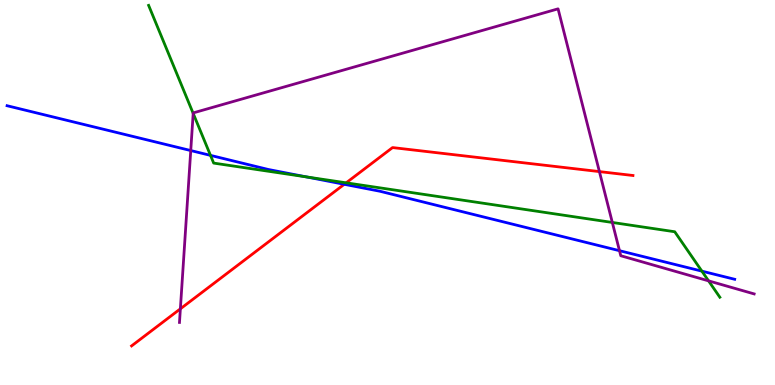[{'lines': ['blue', 'red'], 'intersections': [{'x': 4.44, 'y': 5.21}]}, {'lines': ['green', 'red'], 'intersections': [{'x': 4.47, 'y': 5.25}]}, {'lines': ['purple', 'red'], 'intersections': [{'x': 2.33, 'y': 1.98}, {'x': 7.73, 'y': 5.54}]}, {'lines': ['blue', 'green'], 'intersections': [{'x': 2.72, 'y': 5.96}, {'x': 3.95, 'y': 5.41}, {'x': 9.06, 'y': 2.96}]}, {'lines': ['blue', 'purple'], 'intersections': [{'x': 2.46, 'y': 6.09}, {'x': 7.99, 'y': 3.49}]}, {'lines': ['green', 'purple'], 'intersections': [{'x': 2.49, 'y': 7.05}, {'x': 7.9, 'y': 4.22}, {'x': 9.14, 'y': 2.7}]}]